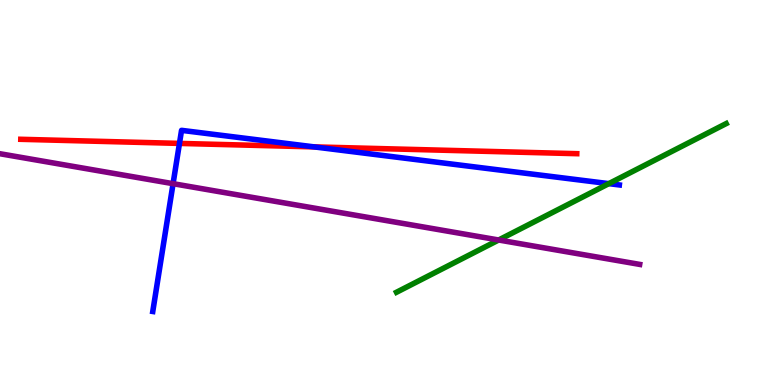[{'lines': ['blue', 'red'], 'intersections': [{'x': 2.32, 'y': 6.28}, {'x': 4.05, 'y': 6.18}]}, {'lines': ['green', 'red'], 'intersections': []}, {'lines': ['purple', 'red'], 'intersections': []}, {'lines': ['blue', 'green'], 'intersections': [{'x': 7.86, 'y': 5.23}]}, {'lines': ['blue', 'purple'], 'intersections': [{'x': 2.23, 'y': 5.23}]}, {'lines': ['green', 'purple'], 'intersections': [{'x': 6.43, 'y': 3.77}]}]